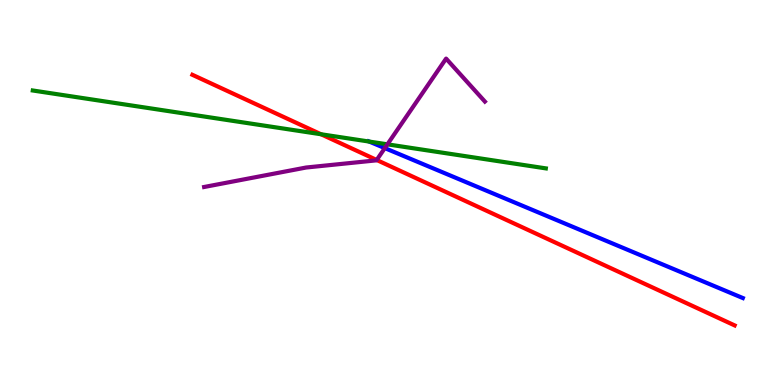[{'lines': ['blue', 'red'], 'intersections': []}, {'lines': ['green', 'red'], 'intersections': [{'x': 4.14, 'y': 6.51}]}, {'lines': ['purple', 'red'], 'intersections': [{'x': 4.86, 'y': 5.84}]}, {'lines': ['blue', 'green'], 'intersections': [{'x': 4.76, 'y': 6.32}]}, {'lines': ['blue', 'purple'], 'intersections': [{'x': 4.97, 'y': 6.15}]}, {'lines': ['green', 'purple'], 'intersections': [{'x': 5.0, 'y': 6.25}]}]